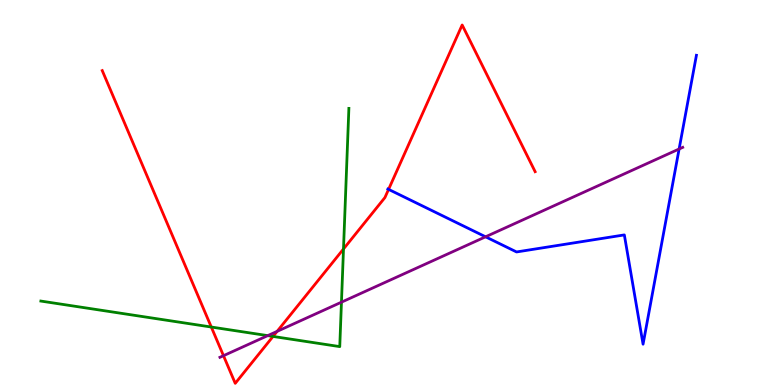[{'lines': ['blue', 'red'], 'intersections': [{'x': 5.01, 'y': 5.08}]}, {'lines': ['green', 'red'], 'intersections': [{'x': 2.73, 'y': 1.51}, {'x': 3.52, 'y': 1.26}, {'x': 4.43, 'y': 3.53}]}, {'lines': ['purple', 'red'], 'intersections': [{'x': 2.88, 'y': 0.761}, {'x': 3.58, 'y': 1.39}]}, {'lines': ['blue', 'green'], 'intersections': []}, {'lines': ['blue', 'purple'], 'intersections': [{'x': 6.27, 'y': 3.85}, {'x': 8.76, 'y': 6.13}]}, {'lines': ['green', 'purple'], 'intersections': [{'x': 3.45, 'y': 1.28}, {'x': 4.41, 'y': 2.15}]}]